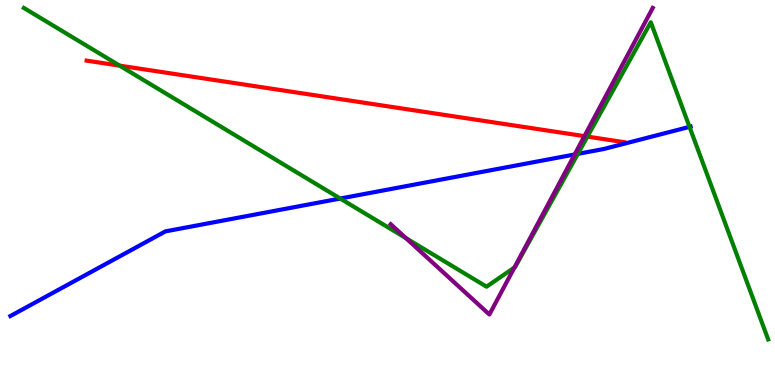[{'lines': ['blue', 'red'], 'intersections': []}, {'lines': ['green', 'red'], 'intersections': [{'x': 1.54, 'y': 8.3}, {'x': 7.58, 'y': 6.45}]}, {'lines': ['purple', 'red'], 'intersections': [{'x': 7.54, 'y': 6.46}]}, {'lines': ['blue', 'green'], 'intersections': [{'x': 4.39, 'y': 4.84}, {'x': 7.46, 'y': 6.0}, {'x': 8.9, 'y': 6.7}]}, {'lines': ['blue', 'purple'], 'intersections': [{'x': 7.41, 'y': 5.99}]}, {'lines': ['green', 'purple'], 'intersections': [{'x': 5.24, 'y': 3.82}, {'x': 6.64, 'y': 3.05}]}]